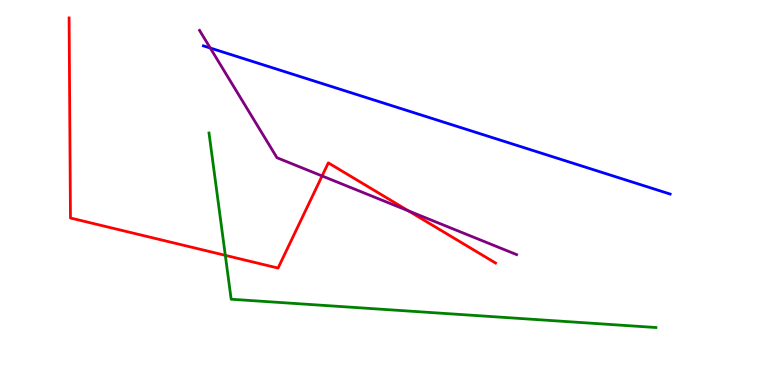[{'lines': ['blue', 'red'], 'intersections': []}, {'lines': ['green', 'red'], 'intersections': [{'x': 2.91, 'y': 3.37}]}, {'lines': ['purple', 'red'], 'intersections': [{'x': 4.16, 'y': 5.43}, {'x': 5.27, 'y': 4.52}]}, {'lines': ['blue', 'green'], 'intersections': []}, {'lines': ['blue', 'purple'], 'intersections': [{'x': 2.71, 'y': 8.75}]}, {'lines': ['green', 'purple'], 'intersections': []}]